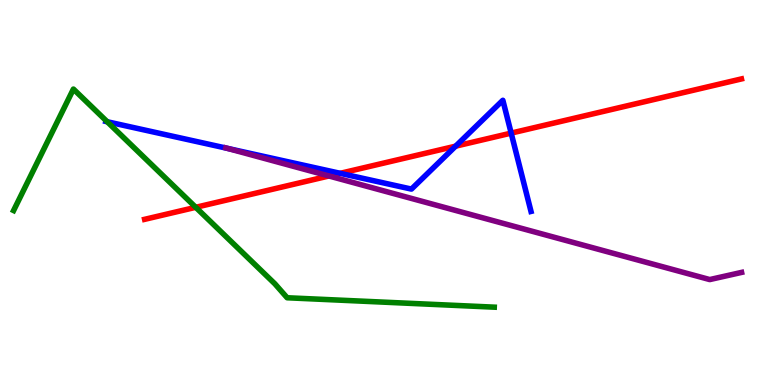[{'lines': ['blue', 'red'], 'intersections': [{'x': 4.39, 'y': 5.5}, {'x': 5.88, 'y': 6.2}, {'x': 6.6, 'y': 6.54}]}, {'lines': ['green', 'red'], 'intersections': [{'x': 2.53, 'y': 4.62}]}, {'lines': ['purple', 'red'], 'intersections': [{'x': 4.24, 'y': 5.43}]}, {'lines': ['blue', 'green'], 'intersections': [{'x': 1.38, 'y': 6.84}]}, {'lines': ['blue', 'purple'], 'intersections': [{'x': 2.93, 'y': 6.15}]}, {'lines': ['green', 'purple'], 'intersections': []}]